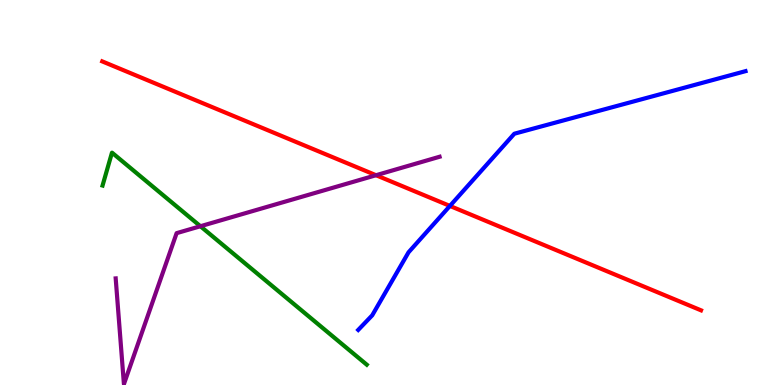[{'lines': ['blue', 'red'], 'intersections': [{'x': 5.81, 'y': 4.65}]}, {'lines': ['green', 'red'], 'intersections': []}, {'lines': ['purple', 'red'], 'intersections': [{'x': 4.85, 'y': 5.45}]}, {'lines': ['blue', 'green'], 'intersections': []}, {'lines': ['blue', 'purple'], 'intersections': []}, {'lines': ['green', 'purple'], 'intersections': [{'x': 2.59, 'y': 4.12}]}]